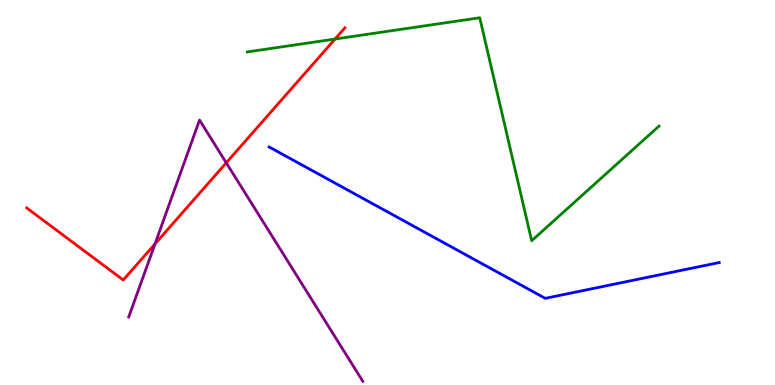[{'lines': ['blue', 'red'], 'intersections': []}, {'lines': ['green', 'red'], 'intersections': [{'x': 4.32, 'y': 8.99}]}, {'lines': ['purple', 'red'], 'intersections': [{'x': 2.0, 'y': 3.67}, {'x': 2.92, 'y': 5.77}]}, {'lines': ['blue', 'green'], 'intersections': []}, {'lines': ['blue', 'purple'], 'intersections': []}, {'lines': ['green', 'purple'], 'intersections': []}]